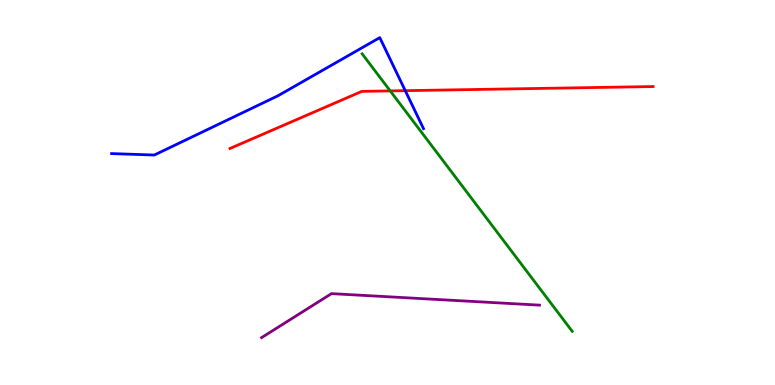[{'lines': ['blue', 'red'], 'intersections': [{'x': 5.23, 'y': 7.65}]}, {'lines': ['green', 'red'], 'intersections': [{'x': 5.04, 'y': 7.64}]}, {'lines': ['purple', 'red'], 'intersections': []}, {'lines': ['blue', 'green'], 'intersections': []}, {'lines': ['blue', 'purple'], 'intersections': []}, {'lines': ['green', 'purple'], 'intersections': []}]